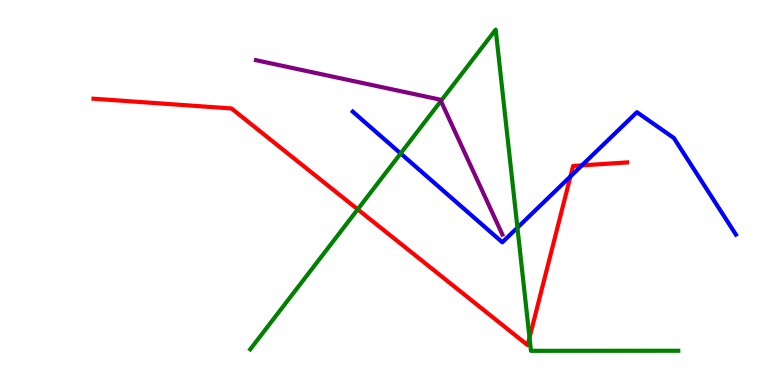[{'lines': ['blue', 'red'], 'intersections': [{'x': 7.36, 'y': 5.42}, {'x': 7.51, 'y': 5.7}]}, {'lines': ['green', 'red'], 'intersections': [{'x': 4.62, 'y': 4.56}, {'x': 6.83, 'y': 1.23}]}, {'lines': ['purple', 'red'], 'intersections': []}, {'lines': ['blue', 'green'], 'intersections': [{'x': 5.17, 'y': 6.01}, {'x': 6.68, 'y': 4.09}]}, {'lines': ['blue', 'purple'], 'intersections': []}, {'lines': ['green', 'purple'], 'intersections': [{'x': 5.69, 'y': 7.38}]}]